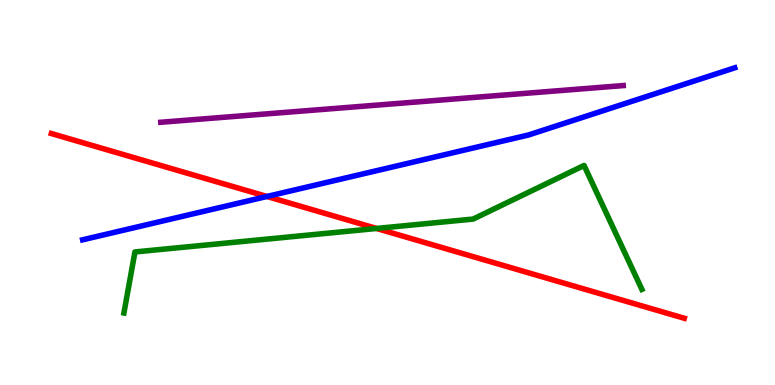[{'lines': ['blue', 'red'], 'intersections': [{'x': 3.44, 'y': 4.9}]}, {'lines': ['green', 'red'], 'intersections': [{'x': 4.86, 'y': 4.07}]}, {'lines': ['purple', 'red'], 'intersections': []}, {'lines': ['blue', 'green'], 'intersections': []}, {'lines': ['blue', 'purple'], 'intersections': []}, {'lines': ['green', 'purple'], 'intersections': []}]